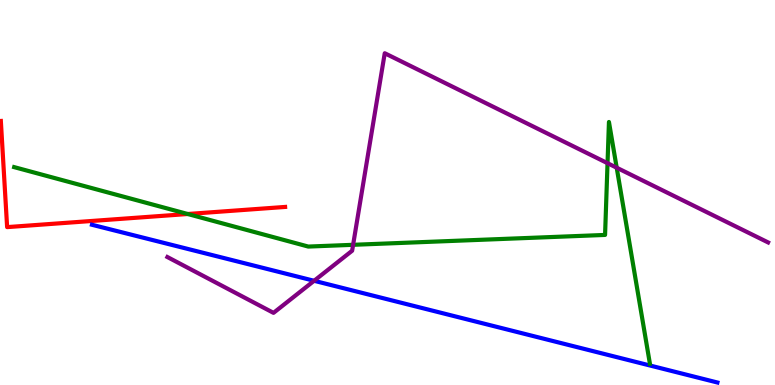[{'lines': ['blue', 'red'], 'intersections': []}, {'lines': ['green', 'red'], 'intersections': [{'x': 2.42, 'y': 4.44}]}, {'lines': ['purple', 'red'], 'intersections': []}, {'lines': ['blue', 'green'], 'intersections': []}, {'lines': ['blue', 'purple'], 'intersections': [{'x': 4.05, 'y': 2.71}]}, {'lines': ['green', 'purple'], 'intersections': [{'x': 4.56, 'y': 3.64}, {'x': 7.84, 'y': 5.76}, {'x': 7.96, 'y': 5.64}]}]